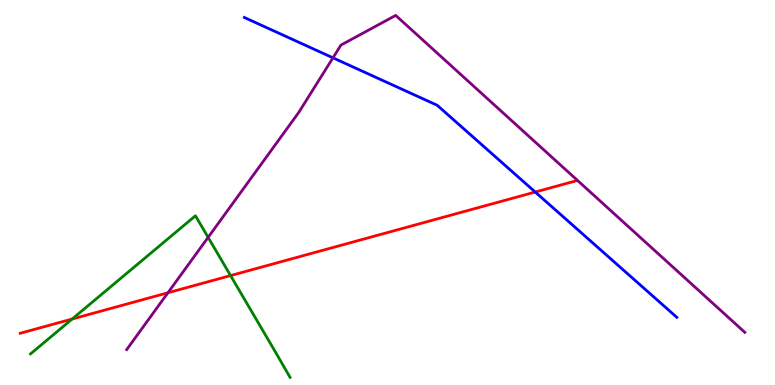[{'lines': ['blue', 'red'], 'intersections': [{'x': 6.91, 'y': 5.01}]}, {'lines': ['green', 'red'], 'intersections': [{'x': 0.931, 'y': 1.71}, {'x': 2.98, 'y': 2.84}]}, {'lines': ['purple', 'red'], 'intersections': [{'x': 2.17, 'y': 2.4}]}, {'lines': ['blue', 'green'], 'intersections': []}, {'lines': ['blue', 'purple'], 'intersections': [{'x': 4.3, 'y': 8.5}]}, {'lines': ['green', 'purple'], 'intersections': [{'x': 2.69, 'y': 3.83}]}]